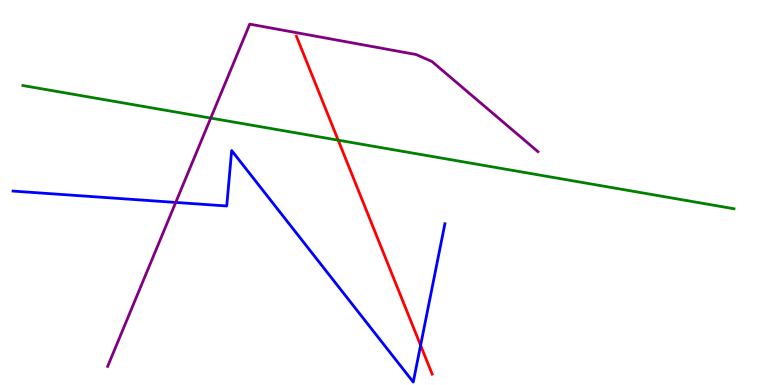[{'lines': ['blue', 'red'], 'intersections': [{'x': 5.43, 'y': 1.03}]}, {'lines': ['green', 'red'], 'intersections': [{'x': 4.36, 'y': 6.36}]}, {'lines': ['purple', 'red'], 'intersections': []}, {'lines': ['blue', 'green'], 'intersections': []}, {'lines': ['blue', 'purple'], 'intersections': [{'x': 2.27, 'y': 4.74}]}, {'lines': ['green', 'purple'], 'intersections': [{'x': 2.72, 'y': 6.93}]}]